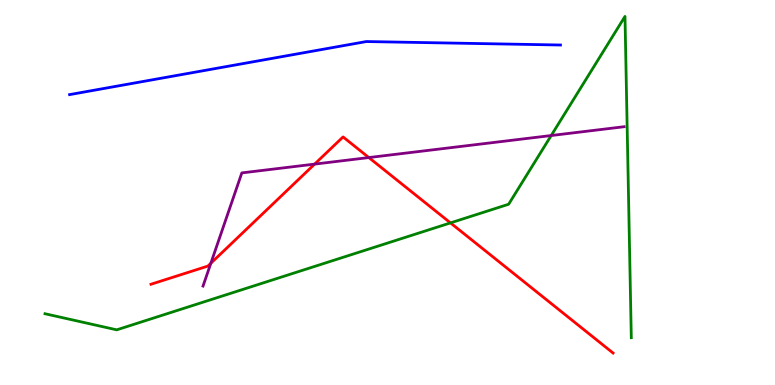[{'lines': ['blue', 'red'], 'intersections': []}, {'lines': ['green', 'red'], 'intersections': [{'x': 5.81, 'y': 4.21}]}, {'lines': ['purple', 'red'], 'intersections': [{'x': 2.72, 'y': 3.16}, {'x': 4.06, 'y': 5.74}, {'x': 4.76, 'y': 5.91}]}, {'lines': ['blue', 'green'], 'intersections': []}, {'lines': ['blue', 'purple'], 'intersections': []}, {'lines': ['green', 'purple'], 'intersections': [{'x': 7.11, 'y': 6.48}]}]